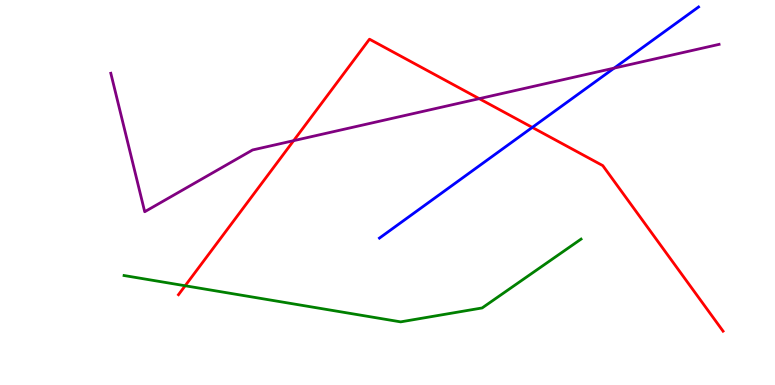[{'lines': ['blue', 'red'], 'intersections': [{'x': 6.87, 'y': 6.69}]}, {'lines': ['green', 'red'], 'intersections': [{'x': 2.39, 'y': 2.58}]}, {'lines': ['purple', 'red'], 'intersections': [{'x': 3.79, 'y': 6.35}, {'x': 6.18, 'y': 7.44}]}, {'lines': ['blue', 'green'], 'intersections': []}, {'lines': ['blue', 'purple'], 'intersections': [{'x': 7.92, 'y': 8.23}]}, {'lines': ['green', 'purple'], 'intersections': []}]